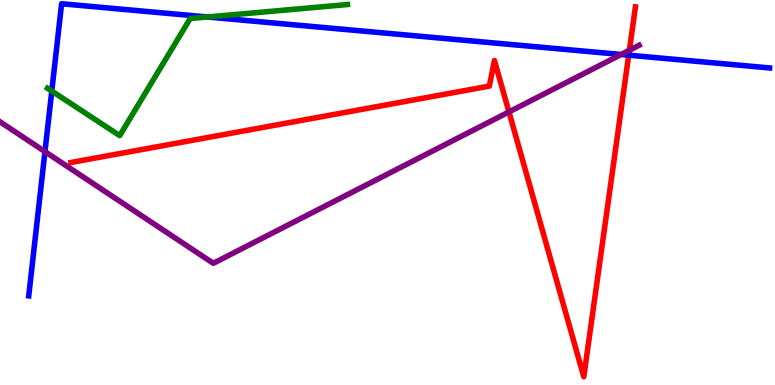[{'lines': ['blue', 'red'], 'intersections': [{'x': 8.11, 'y': 8.57}]}, {'lines': ['green', 'red'], 'intersections': []}, {'lines': ['purple', 'red'], 'intersections': [{'x': 6.57, 'y': 7.09}, {'x': 8.12, 'y': 8.69}]}, {'lines': ['blue', 'green'], 'intersections': [{'x': 0.668, 'y': 7.63}, {'x': 2.68, 'y': 9.56}]}, {'lines': ['blue', 'purple'], 'intersections': [{'x': 0.58, 'y': 6.06}, {'x': 8.01, 'y': 8.58}]}, {'lines': ['green', 'purple'], 'intersections': []}]